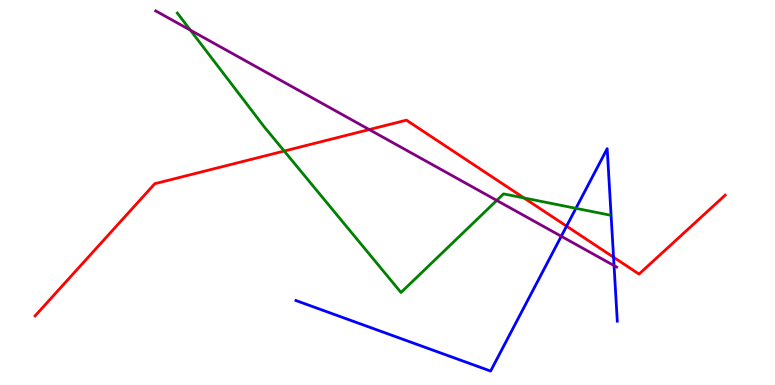[{'lines': ['blue', 'red'], 'intersections': [{'x': 7.31, 'y': 4.13}, {'x': 7.92, 'y': 3.32}]}, {'lines': ['green', 'red'], 'intersections': [{'x': 3.67, 'y': 6.08}, {'x': 6.76, 'y': 4.86}]}, {'lines': ['purple', 'red'], 'intersections': [{'x': 4.76, 'y': 6.63}]}, {'lines': ['blue', 'green'], 'intersections': [{'x': 7.43, 'y': 4.59}]}, {'lines': ['blue', 'purple'], 'intersections': [{'x': 7.24, 'y': 3.86}, {'x': 7.92, 'y': 3.1}]}, {'lines': ['green', 'purple'], 'intersections': [{'x': 2.46, 'y': 9.22}, {'x': 6.41, 'y': 4.79}]}]